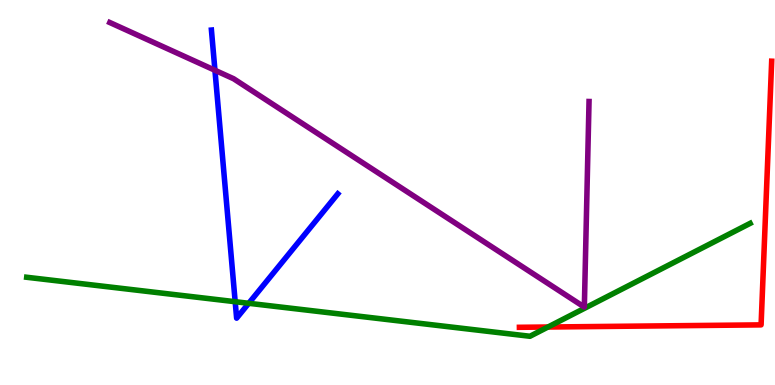[{'lines': ['blue', 'red'], 'intersections': []}, {'lines': ['green', 'red'], 'intersections': [{'x': 7.07, 'y': 1.51}]}, {'lines': ['purple', 'red'], 'intersections': []}, {'lines': ['blue', 'green'], 'intersections': [{'x': 3.03, 'y': 2.16}, {'x': 3.21, 'y': 2.12}]}, {'lines': ['blue', 'purple'], 'intersections': [{'x': 2.77, 'y': 8.17}]}, {'lines': ['green', 'purple'], 'intersections': []}]